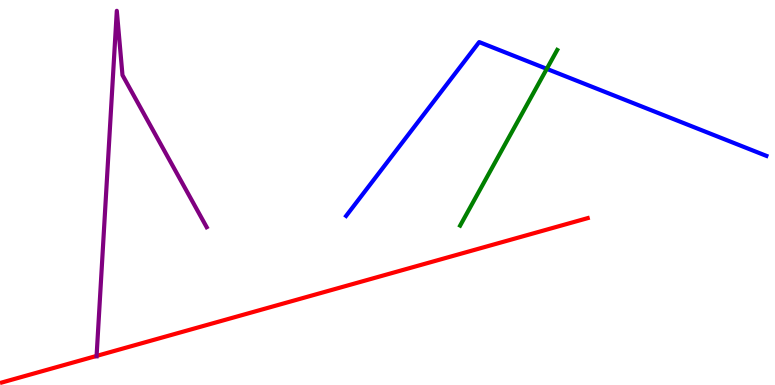[{'lines': ['blue', 'red'], 'intersections': []}, {'lines': ['green', 'red'], 'intersections': []}, {'lines': ['purple', 'red'], 'intersections': [{'x': 1.25, 'y': 0.755}]}, {'lines': ['blue', 'green'], 'intersections': [{'x': 7.06, 'y': 8.21}]}, {'lines': ['blue', 'purple'], 'intersections': []}, {'lines': ['green', 'purple'], 'intersections': []}]